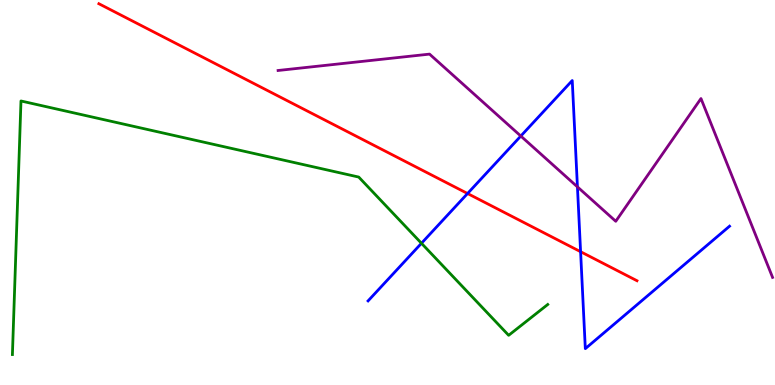[{'lines': ['blue', 'red'], 'intersections': [{'x': 6.03, 'y': 4.97}, {'x': 7.49, 'y': 3.46}]}, {'lines': ['green', 'red'], 'intersections': []}, {'lines': ['purple', 'red'], 'intersections': []}, {'lines': ['blue', 'green'], 'intersections': [{'x': 5.44, 'y': 3.68}]}, {'lines': ['blue', 'purple'], 'intersections': [{'x': 6.72, 'y': 6.47}, {'x': 7.45, 'y': 5.15}]}, {'lines': ['green', 'purple'], 'intersections': []}]